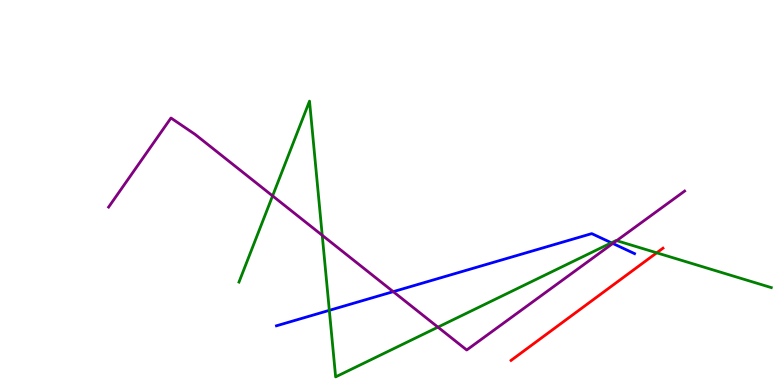[{'lines': ['blue', 'red'], 'intersections': []}, {'lines': ['green', 'red'], 'intersections': [{'x': 8.47, 'y': 3.43}]}, {'lines': ['purple', 'red'], 'intersections': []}, {'lines': ['blue', 'green'], 'intersections': [{'x': 4.25, 'y': 1.94}, {'x': 7.89, 'y': 3.69}]}, {'lines': ['blue', 'purple'], 'intersections': [{'x': 5.07, 'y': 2.42}, {'x': 7.91, 'y': 3.68}]}, {'lines': ['green', 'purple'], 'intersections': [{'x': 3.52, 'y': 4.91}, {'x': 4.16, 'y': 3.89}, {'x': 5.65, 'y': 1.5}, {'x': 7.96, 'y': 3.75}]}]